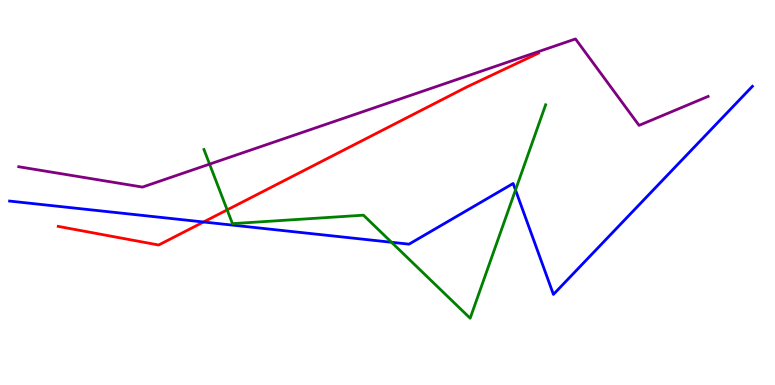[{'lines': ['blue', 'red'], 'intersections': [{'x': 2.63, 'y': 4.23}]}, {'lines': ['green', 'red'], 'intersections': [{'x': 2.93, 'y': 4.55}]}, {'lines': ['purple', 'red'], 'intersections': []}, {'lines': ['blue', 'green'], 'intersections': [{'x': 5.05, 'y': 3.71}, {'x': 6.65, 'y': 5.07}]}, {'lines': ['blue', 'purple'], 'intersections': []}, {'lines': ['green', 'purple'], 'intersections': [{'x': 2.7, 'y': 5.74}]}]